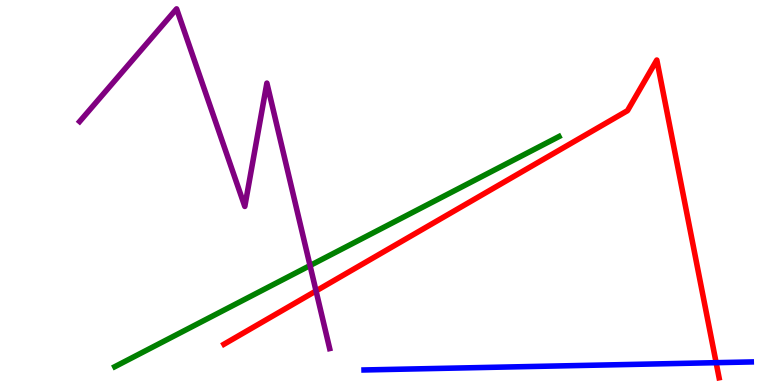[{'lines': ['blue', 'red'], 'intersections': [{'x': 9.24, 'y': 0.58}]}, {'lines': ['green', 'red'], 'intersections': []}, {'lines': ['purple', 'red'], 'intersections': [{'x': 4.08, 'y': 2.44}]}, {'lines': ['blue', 'green'], 'intersections': []}, {'lines': ['blue', 'purple'], 'intersections': []}, {'lines': ['green', 'purple'], 'intersections': [{'x': 4.0, 'y': 3.1}]}]